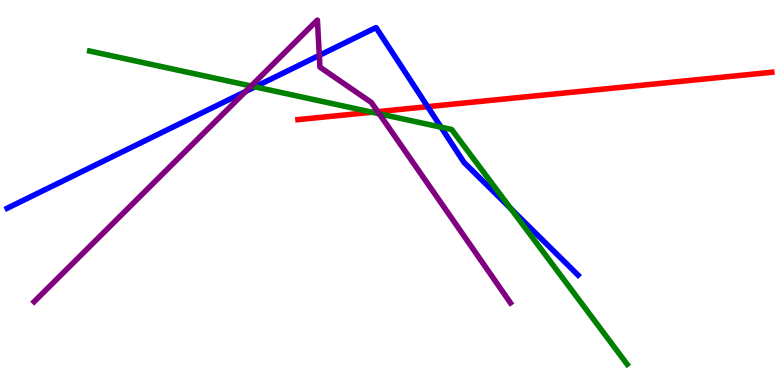[{'lines': ['blue', 'red'], 'intersections': [{'x': 5.52, 'y': 7.23}]}, {'lines': ['green', 'red'], 'intersections': [{'x': 4.8, 'y': 7.09}]}, {'lines': ['purple', 'red'], 'intersections': [{'x': 4.87, 'y': 7.1}]}, {'lines': ['blue', 'green'], 'intersections': [{'x': 3.29, 'y': 7.74}, {'x': 5.69, 'y': 6.7}, {'x': 6.59, 'y': 4.58}]}, {'lines': ['blue', 'purple'], 'intersections': [{'x': 3.17, 'y': 7.62}, {'x': 4.12, 'y': 8.56}]}, {'lines': ['green', 'purple'], 'intersections': [{'x': 3.24, 'y': 7.77}, {'x': 4.89, 'y': 7.04}]}]